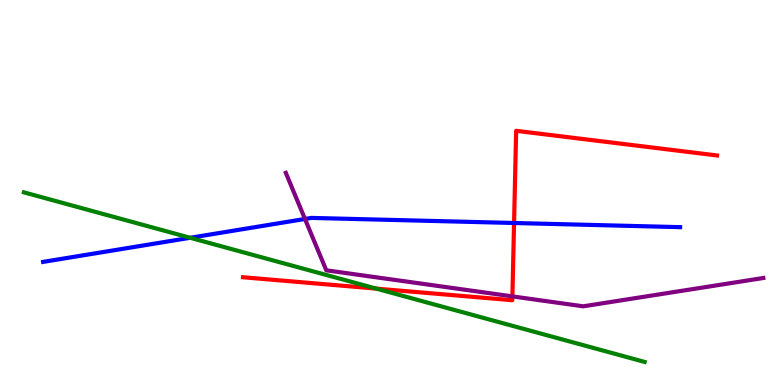[{'lines': ['blue', 'red'], 'intersections': [{'x': 6.63, 'y': 4.21}]}, {'lines': ['green', 'red'], 'intersections': [{'x': 4.85, 'y': 2.5}]}, {'lines': ['purple', 'red'], 'intersections': [{'x': 6.61, 'y': 2.3}]}, {'lines': ['blue', 'green'], 'intersections': [{'x': 2.45, 'y': 3.82}]}, {'lines': ['blue', 'purple'], 'intersections': [{'x': 3.94, 'y': 4.31}]}, {'lines': ['green', 'purple'], 'intersections': []}]